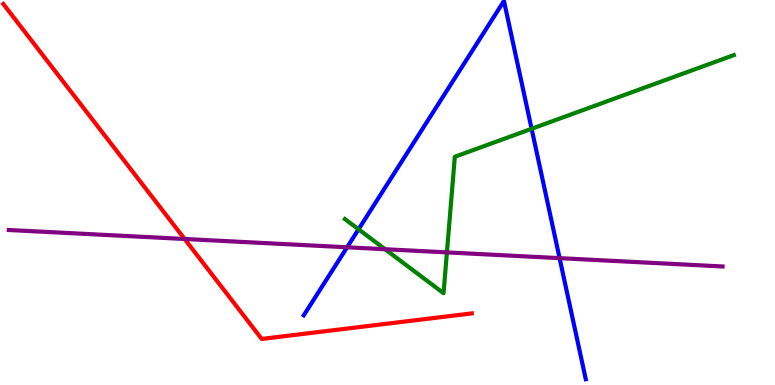[{'lines': ['blue', 'red'], 'intersections': []}, {'lines': ['green', 'red'], 'intersections': []}, {'lines': ['purple', 'red'], 'intersections': [{'x': 2.38, 'y': 3.79}]}, {'lines': ['blue', 'green'], 'intersections': [{'x': 4.63, 'y': 4.04}, {'x': 6.86, 'y': 6.65}]}, {'lines': ['blue', 'purple'], 'intersections': [{'x': 4.48, 'y': 3.58}, {'x': 7.22, 'y': 3.29}]}, {'lines': ['green', 'purple'], 'intersections': [{'x': 4.97, 'y': 3.53}, {'x': 5.77, 'y': 3.44}]}]